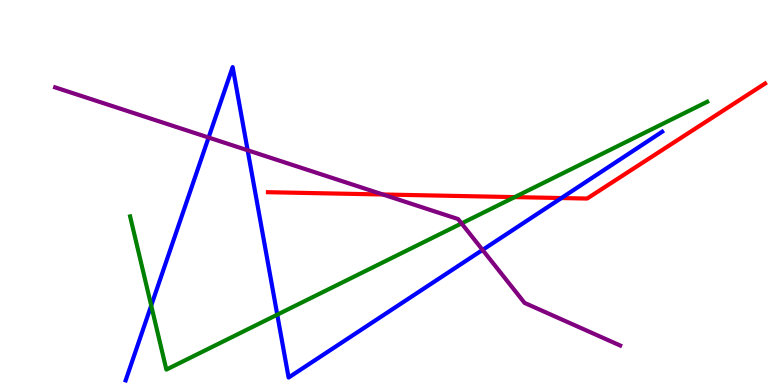[{'lines': ['blue', 'red'], 'intersections': [{'x': 7.24, 'y': 4.86}]}, {'lines': ['green', 'red'], 'intersections': [{'x': 6.64, 'y': 4.88}]}, {'lines': ['purple', 'red'], 'intersections': [{'x': 4.94, 'y': 4.95}]}, {'lines': ['blue', 'green'], 'intersections': [{'x': 1.95, 'y': 2.06}, {'x': 3.58, 'y': 1.83}]}, {'lines': ['blue', 'purple'], 'intersections': [{'x': 2.69, 'y': 6.43}, {'x': 3.2, 'y': 6.1}, {'x': 6.23, 'y': 3.51}]}, {'lines': ['green', 'purple'], 'intersections': [{'x': 5.96, 'y': 4.2}]}]